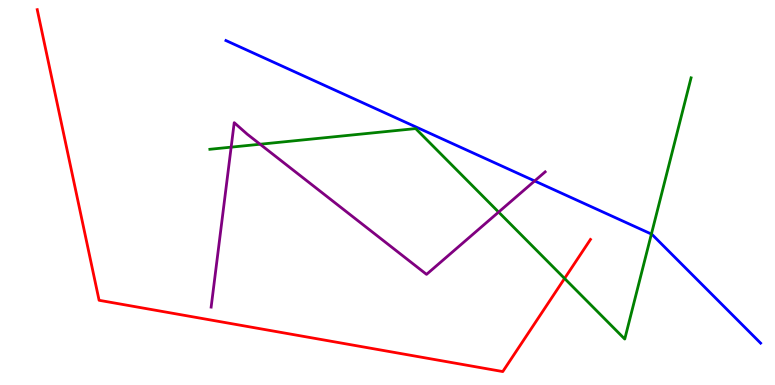[{'lines': ['blue', 'red'], 'intersections': []}, {'lines': ['green', 'red'], 'intersections': [{'x': 7.28, 'y': 2.77}]}, {'lines': ['purple', 'red'], 'intersections': []}, {'lines': ['blue', 'green'], 'intersections': [{'x': 8.41, 'y': 3.92}]}, {'lines': ['blue', 'purple'], 'intersections': [{'x': 6.9, 'y': 5.3}]}, {'lines': ['green', 'purple'], 'intersections': [{'x': 2.98, 'y': 6.18}, {'x': 3.36, 'y': 6.25}, {'x': 6.43, 'y': 4.49}]}]